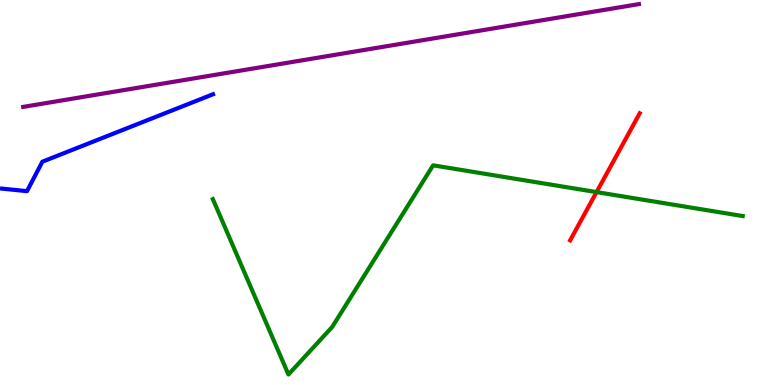[{'lines': ['blue', 'red'], 'intersections': []}, {'lines': ['green', 'red'], 'intersections': [{'x': 7.7, 'y': 5.01}]}, {'lines': ['purple', 'red'], 'intersections': []}, {'lines': ['blue', 'green'], 'intersections': []}, {'lines': ['blue', 'purple'], 'intersections': []}, {'lines': ['green', 'purple'], 'intersections': []}]